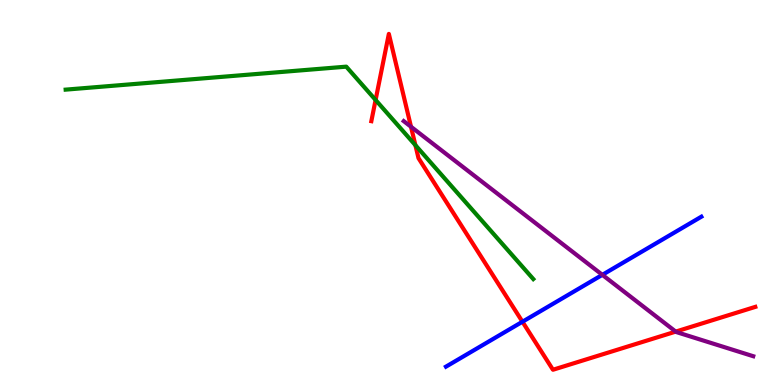[{'lines': ['blue', 'red'], 'intersections': [{'x': 6.74, 'y': 1.64}]}, {'lines': ['green', 'red'], 'intersections': [{'x': 4.85, 'y': 7.4}, {'x': 5.36, 'y': 6.23}]}, {'lines': ['purple', 'red'], 'intersections': [{'x': 5.3, 'y': 6.71}, {'x': 8.72, 'y': 1.39}]}, {'lines': ['blue', 'green'], 'intersections': []}, {'lines': ['blue', 'purple'], 'intersections': [{'x': 7.77, 'y': 2.86}]}, {'lines': ['green', 'purple'], 'intersections': []}]